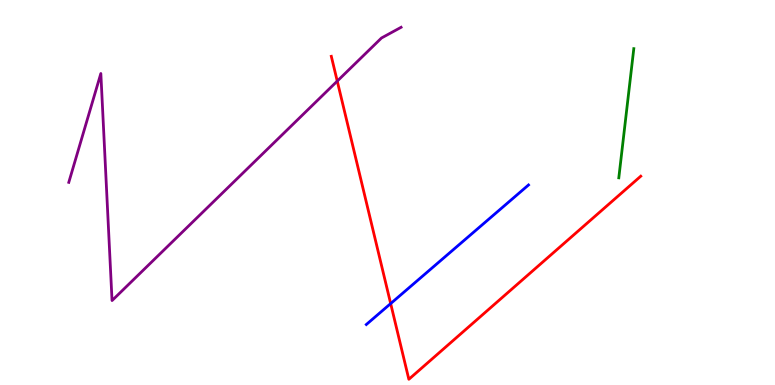[{'lines': ['blue', 'red'], 'intersections': [{'x': 5.04, 'y': 2.11}]}, {'lines': ['green', 'red'], 'intersections': []}, {'lines': ['purple', 'red'], 'intersections': [{'x': 4.35, 'y': 7.89}]}, {'lines': ['blue', 'green'], 'intersections': []}, {'lines': ['blue', 'purple'], 'intersections': []}, {'lines': ['green', 'purple'], 'intersections': []}]